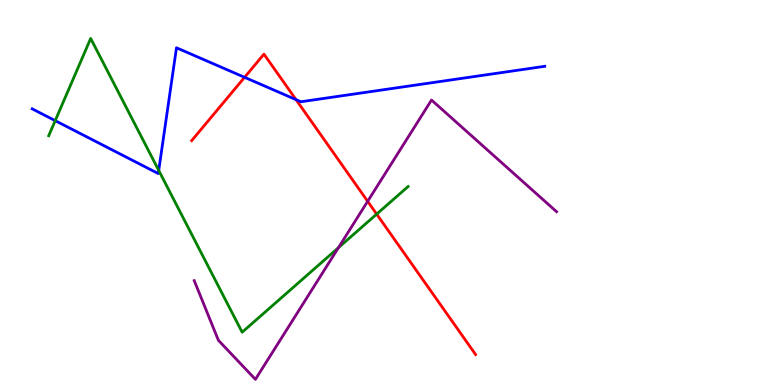[{'lines': ['blue', 'red'], 'intersections': [{'x': 3.16, 'y': 7.99}, {'x': 3.82, 'y': 7.41}]}, {'lines': ['green', 'red'], 'intersections': [{'x': 4.86, 'y': 4.44}]}, {'lines': ['purple', 'red'], 'intersections': [{'x': 4.74, 'y': 4.77}]}, {'lines': ['blue', 'green'], 'intersections': [{'x': 0.713, 'y': 6.87}, {'x': 2.05, 'y': 5.57}]}, {'lines': ['blue', 'purple'], 'intersections': []}, {'lines': ['green', 'purple'], 'intersections': [{'x': 4.37, 'y': 3.57}]}]